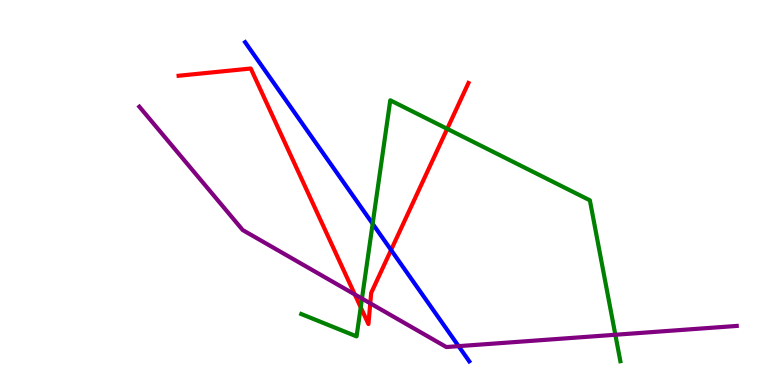[{'lines': ['blue', 'red'], 'intersections': [{'x': 5.05, 'y': 3.51}]}, {'lines': ['green', 'red'], 'intersections': [{'x': 4.65, 'y': 2.02}, {'x': 5.77, 'y': 6.65}]}, {'lines': ['purple', 'red'], 'intersections': [{'x': 4.58, 'y': 2.35}, {'x': 4.78, 'y': 2.12}]}, {'lines': ['blue', 'green'], 'intersections': [{'x': 4.81, 'y': 4.19}]}, {'lines': ['blue', 'purple'], 'intersections': [{'x': 5.92, 'y': 1.01}]}, {'lines': ['green', 'purple'], 'intersections': [{'x': 4.67, 'y': 2.24}, {'x': 7.94, 'y': 1.31}]}]